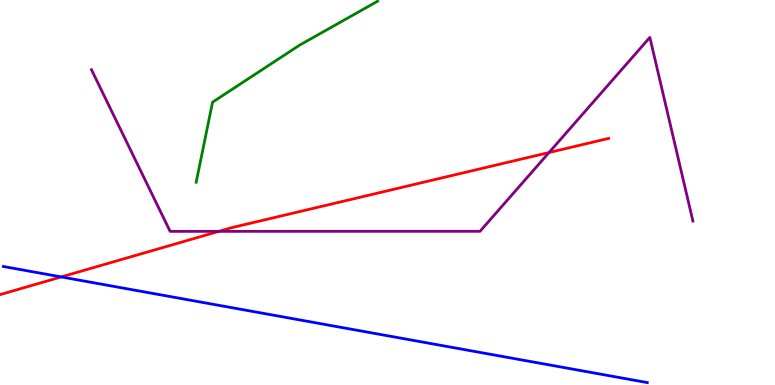[{'lines': ['blue', 'red'], 'intersections': [{'x': 0.79, 'y': 2.81}]}, {'lines': ['green', 'red'], 'intersections': []}, {'lines': ['purple', 'red'], 'intersections': [{'x': 2.82, 'y': 3.99}, {'x': 7.08, 'y': 6.04}]}, {'lines': ['blue', 'green'], 'intersections': []}, {'lines': ['blue', 'purple'], 'intersections': []}, {'lines': ['green', 'purple'], 'intersections': []}]